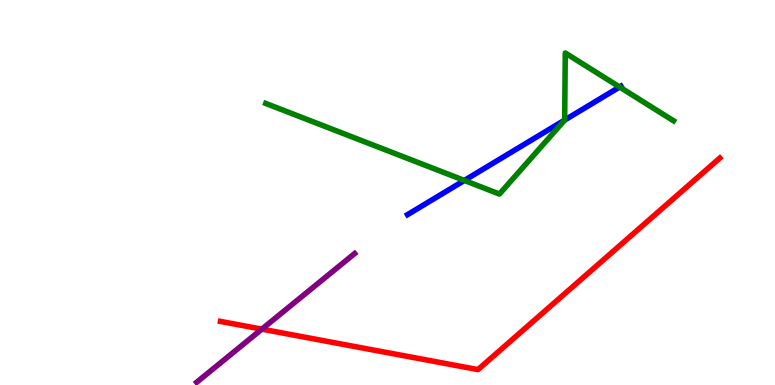[{'lines': ['blue', 'red'], 'intersections': []}, {'lines': ['green', 'red'], 'intersections': []}, {'lines': ['purple', 'red'], 'intersections': [{'x': 3.38, 'y': 1.45}]}, {'lines': ['blue', 'green'], 'intersections': [{'x': 5.99, 'y': 5.31}, {'x': 7.29, 'y': 6.88}, {'x': 8.0, 'y': 7.74}]}, {'lines': ['blue', 'purple'], 'intersections': []}, {'lines': ['green', 'purple'], 'intersections': []}]